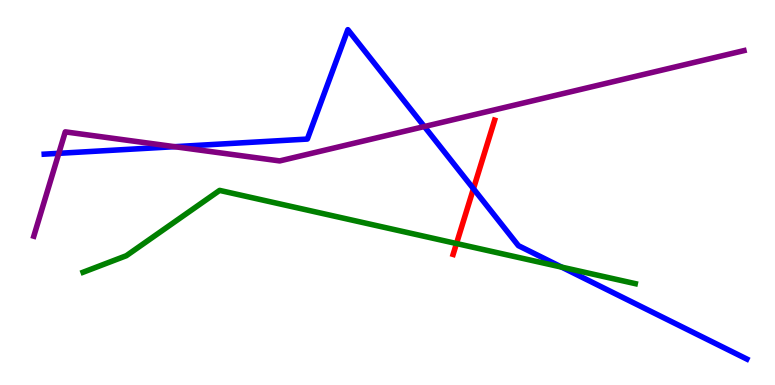[{'lines': ['blue', 'red'], 'intersections': [{'x': 6.11, 'y': 5.1}]}, {'lines': ['green', 'red'], 'intersections': [{'x': 5.89, 'y': 3.67}]}, {'lines': ['purple', 'red'], 'intersections': []}, {'lines': ['blue', 'green'], 'intersections': [{'x': 7.25, 'y': 3.06}]}, {'lines': ['blue', 'purple'], 'intersections': [{'x': 0.759, 'y': 6.02}, {'x': 2.25, 'y': 6.19}, {'x': 5.48, 'y': 6.71}]}, {'lines': ['green', 'purple'], 'intersections': []}]